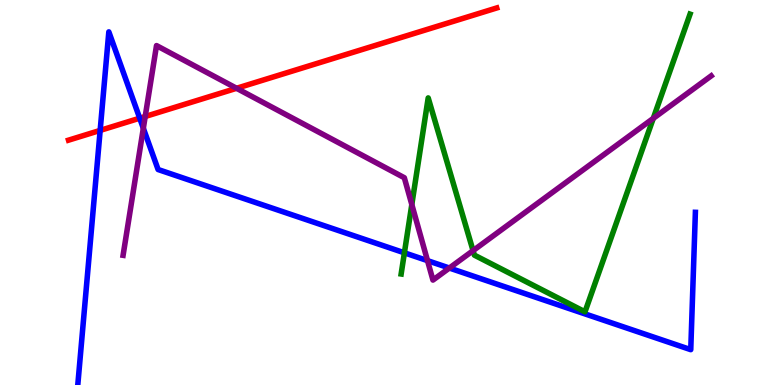[{'lines': ['blue', 'red'], 'intersections': [{'x': 1.29, 'y': 6.61}, {'x': 1.8, 'y': 6.93}]}, {'lines': ['green', 'red'], 'intersections': []}, {'lines': ['purple', 'red'], 'intersections': [{'x': 1.87, 'y': 6.97}, {'x': 3.05, 'y': 7.71}]}, {'lines': ['blue', 'green'], 'intersections': [{'x': 5.22, 'y': 3.43}]}, {'lines': ['blue', 'purple'], 'intersections': [{'x': 1.85, 'y': 6.67}, {'x': 5.52, 'y': 3.23}, {'x': 5.8, 'y': 3.04}]}, {'lines': ['green', 'purple'], 'intersections': [{'x': 5.31, 'y': 4.69}, {'x': 6.1, 'y': 3.49}, {'x': 8.43, 'y': 6.92}]}]